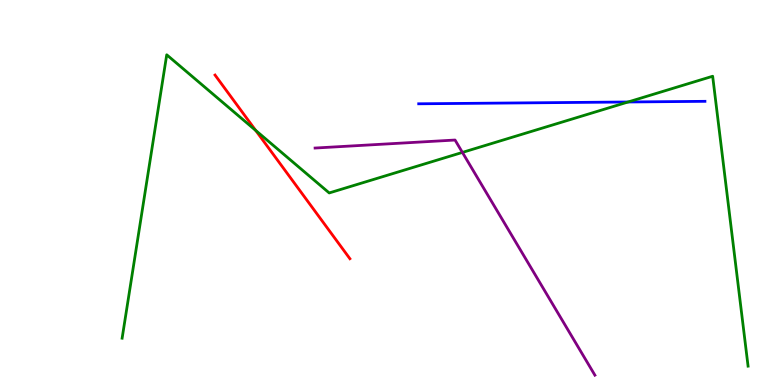[{'lines': ['blue', 'red'], 'intersections': []}, {'lines': ['green', 'red'], 'intersections': [{'x': 3.3, 'y': 6.61}]}, {'lines': ['purple', 'red'], 'intersections': []}, {'lines': ['blue', 'green'], 'intersections': [{'x': 8.1, 'y': 7.35}]}, {'lines': ['blue', 'purple'], 'intersections': []}, {'lines': ['green', 'purple'], 'intersections': [{'x': 5.97, 'y': 6.04}]}]